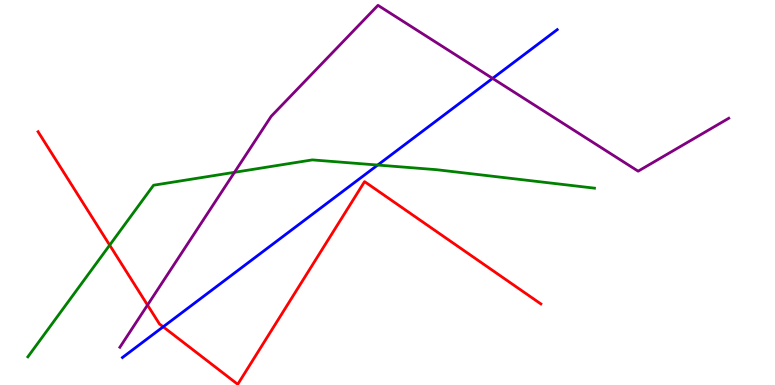[{'lines': ['blue', 'red'], 'intersections': [{'x': 2.11, 'y': 1.51}]}, {'lines': ['green', 'red'], 'intersections': [{'x': 1.42, 'y': 3.63}]}, {'lines': ['purple', 'red'], 'intersections': [{'x': 1.9, 'y': 2.08}]}, {'lines': ['blue', 'green'], 'intersections': [{'x': 4.87, 'y': 5.71}]}, {'lines': ['blue', 'purple'], 'intersections': [{'x': 6.36, 'y': 7.96}]}, {'lines': ['green', 'purple'], 'intersections': [{'x': 3.03, 'y': 5.52}]}]